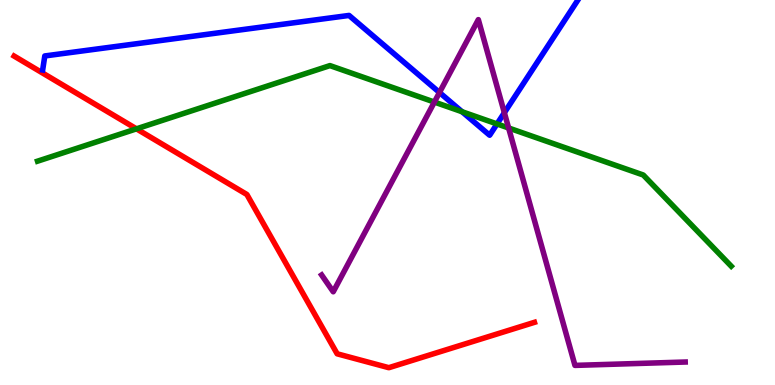[{'lines': ['blue', 'red'], 'intersections': []}, {'lines': ['green', 'red'], 'intersections': [{'x': 1.76, 'y': 6.65}]}, {'lines': ['purple', 'red'], 'intersections': []}, {'lines': ['blue', 'green'], 'intersections': [{'x': 5.96, 'y': 7.1}, {'x': 6.41, 'y': 6.78}]}, {'lines': ['blue', 'purple'], 'intersections': [{'x': 5.67, 'y': 7.6}, {'x': 6.51, 'y': 7.07}]}, {'lines': ['green', 'purple'], 'intersections': [{'x': 5.6, 'y': 7.35}, {'x': 6.56, 'y': 6.68}]}]